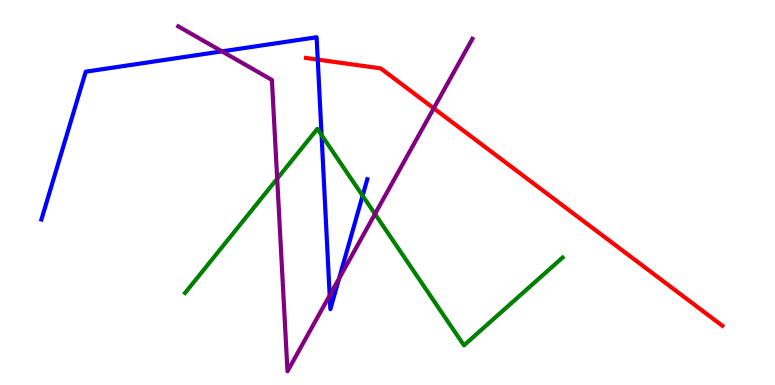[{'lines': ['blue', 'red'], 'intersections': [{'x': 4.1, 'y': 8.45}]}, {'lines': ['green', 'red'], 'intersections': []}, {'lines': ['purple', 'red'], 'intersections': [{'x': 5.6, 'y': 7.19}]}, {'lines': ['blue', 'green'], 'intersections': [{'x': 4.15, 'y': 6.49}, {'x': 4.68, 'y': 4.92}]}, {'lines': ['blue', 'purple'], 'intersections': [{'x': 2.86, 'y': 8.67}, {'x': 4.25, 'y': 2.33}, {'x': 4.38, 'y': 2.77}]}, {'lines': ['green', 'purple'], 'intersections': [{'x': 3.58, 'y': 5.36}, {'x': 4.84, 'y': 4.44}]}]